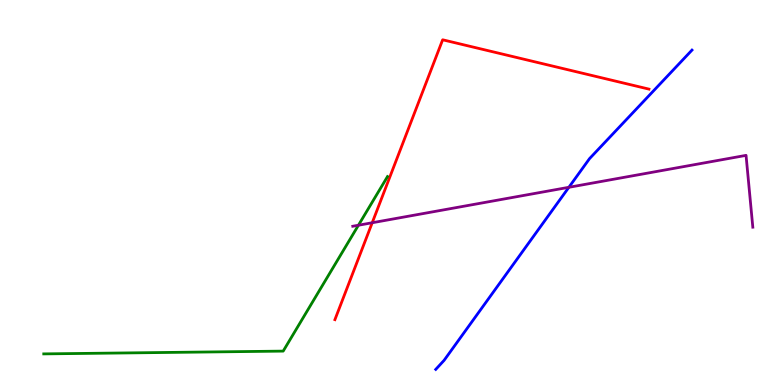[{'lines': ['blue', 'red'], 'intersections': []}, {'lines': ['green', 'red'], 'intersections': []}, {'lines': ['purple', 'red'], 'intersections': [{'x': 4.8, 'y': 4.21}]}, {'lines': ['blue', 'green'], 'intersections': []}, {'lines': ['blue', 'purple'], 'intersections': [{'x': 7.34, 'y': 5.14}]}, {'lines': ['green', 'purple'], 'intersections': [{'x': 4.62, 'y': 4.15}]}]